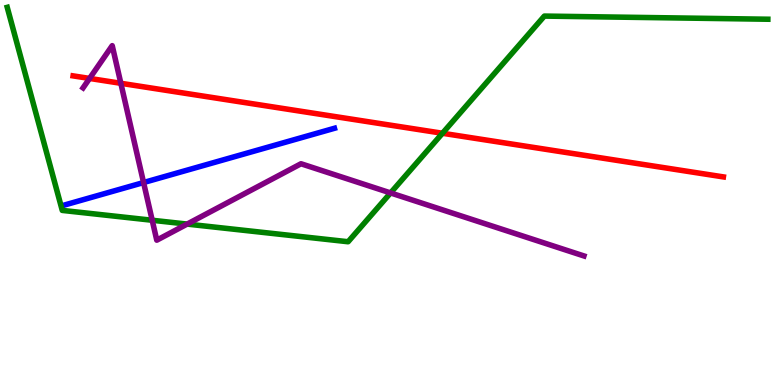[{'lines': ['blue', 'red'], 'intersections': []}, {'lines': ['green', 'red'], 'intersections': [{'x': 5.71, 'y': 6.54}]}, {'lines': ['purple', 'red'], 'intersections': [{'x': 1.16, 'y': 7.96}, {'x': 1.56, 'y': 7.84}]}, {'lines': ['blue', 'green'], 'intersections': []}, {'lines': ['blue', 'purple'], 'intersections': [{'x': 1.85, 'y': 5.26}]}, {'lines': ['green', 'purple'], 'intersections': [{'x': 1.96, 'y': 4.28}, {'x': 2.41, 'y': 4.18}, {'x': 5.04, 'y': 4.99}]}]